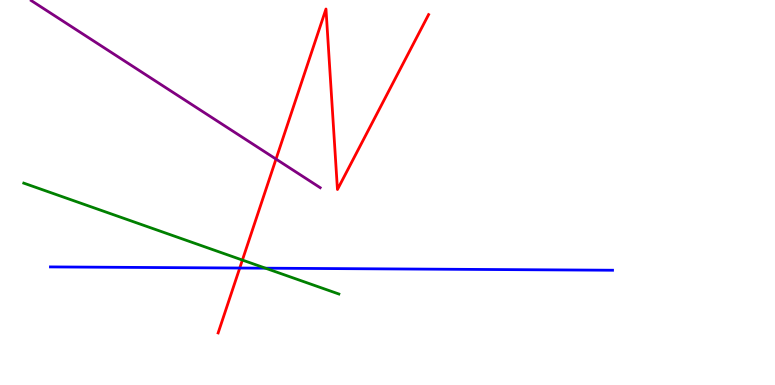[{'lines': ['blue', 'red'], 'intersections': [{'x': 3.09, 'y': 3.04}]}, {'lines': ['green', 'red'], 'intersections': [{'x': 3.13, 'y': 3.25}]}, {'lines': ['purple', 'red'], 'intersections': [{'x': 3.56, 'y': 5.87}]}, {'lines': ['blue', 'green'], 'intersections': [{'x': 3.43, 'y': 3.03}]}, {'lines': ['blue', 'purple'], 'intersections': []}, {'lines': ['green', 'purple'], 'intersections': []}]